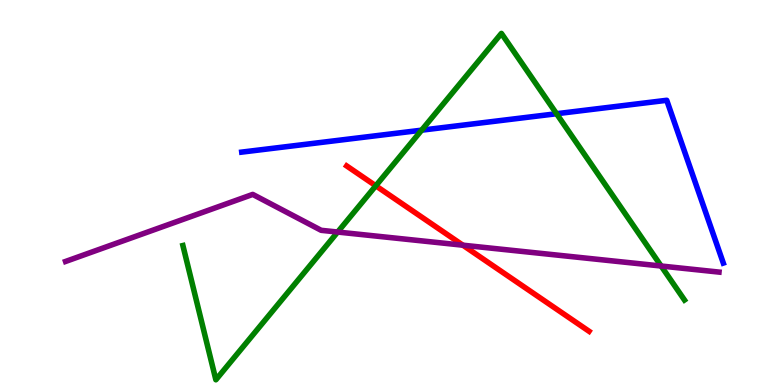[{'lines': ['blue', 'red'], 'intersections': []}, {'lines': ['green', 'red'], 'intersections': [{'x': 4.85, 'y': 5.17}]}, {'lines': ['purple', 'red'], 'intersections': [{'x': 5.97, 'y': 3.63}]}, {'lines': ['blue', 'green'], 'intersections': [{'x': 5.44, 'y': 6.62}, {'x': 7.18, 'y': 7.05}]}, {'lines': ['blue', 'purple'], 'intersections': []}, {'lines': ['green', 'purple'], 'intersections': [{'x': 4.36, 'y': 3.97}, {'x': 8.53, 'y': 3.09}]}]